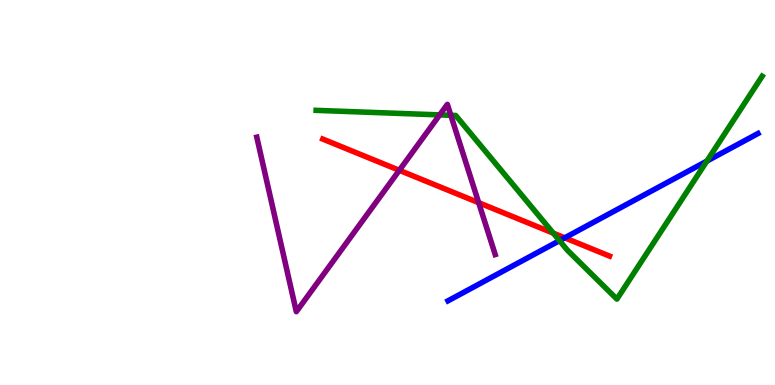[{'lines': ['blue', 'red'], 'intersections': [{'x': 7.29, 'y': 3.82}]}, {'lines': ['green', 'red'], 'intersections': [{'x': 7.14, 'y': 3.94}]}, {'lines': ['purple', 'red'], 'intersections': [{'x': 5.15, 'y': 5.58}, {'x': 6.18, 'y': 4.74}]}, {'lines': ['blue', 'green'], 'intersections': [{'x': 7.22, 'y': 3.75}, {'x': 9.12, 'y': 5.82}]}, {'lines': ['blue', 'purple'], 'intersections': []}, {'lines': ['green', 'purple'], 'intersections': [{'x': 5.67, 'y': 7.02}, {'x': 5.82, 'y': 7.01}]}]